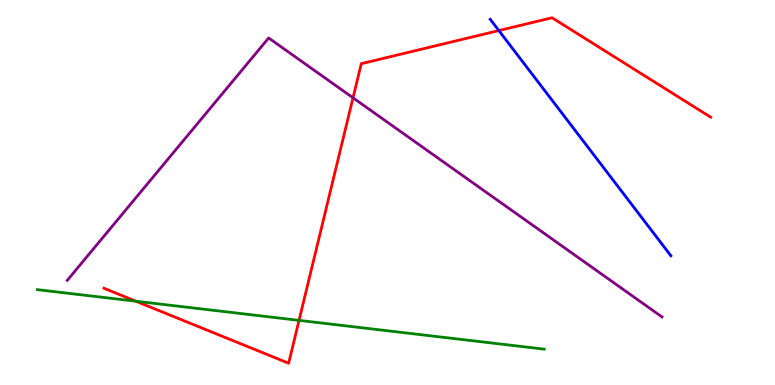[{'lines': ['blue', 'red'], 'intersections': [{'x': 6.44, 'y': 9.21}]}, {'lines': ['green', 'red'], 'intersections': [{'x': 1.75, 'y': 2.18}, {'x': 3.86, 'y': 1.68}]}, {'lines': ['purple', 'red'], 'intersections': [{'x': 4.56, 'y': 7.46}]}, {'lines': ['blue', 'green'], 'intersections': []}, {'lines': ['blue', 'purple'], 'intersections': []}, {'lines': ['green', 'purple'], 'intersections': []}]